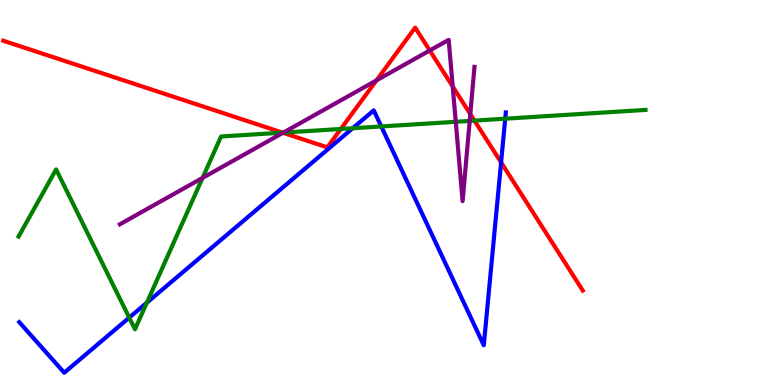[{'lines': ['blue', 'red'], 'intersections': [{'x': 6.47, 'y': 5.78}]}, {'lines': ['green', 'red'], 'intersections': [{'x': 3.65, 'y': 6.55}, {'x': 4.4, 'y': 6.65}, {'x': 6.12, 'y': 6.87}]}, {'lines': ['purple', 'red'], 'intersections': [{'x': 3.65, 'y': 6.55}, {'x': 4.86, 'y': 7.91}, {'x': 5.55, 'y': 8.69}, {'x': 5.84, 'y': 7.75}, {'x': 6.07, 'y': 7.04}]}, {'lines': ['blue', 'green'], 'intersections': [{'x': 1.67, 'y': 1.75}, {'x': 1.89, 'y': 2.14}, {'x': 4.55, 'y': 6.67}, {'x': 4.92, 'y': 6.72}, {'x': 6.52, 'y': 6.92}]}, {'lines': ['blue', 'purple'], 'intersections': []}, {'lines': ['green', 'purple'], 'intersections': [{'x': 2.61, 'y': 5.38}, {'x': 3.66, 'y': 6.56}, {'x': 5.88, 'y': 6.84}, {'x': 6.06, 'y': 6.86}]}]